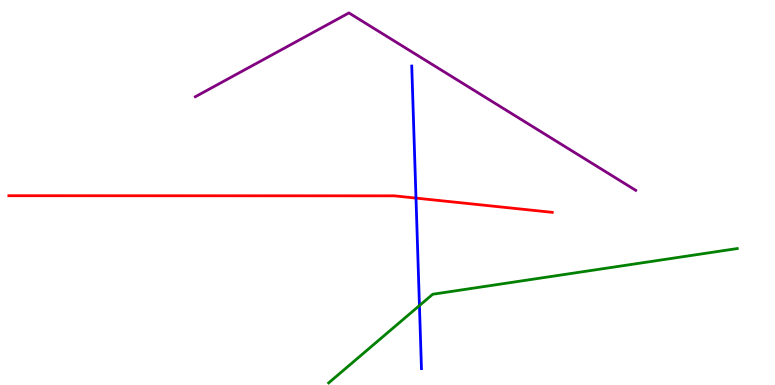[{'lines': ['blue', 'red'], 'intersections': [{'x': 5.37, 'y': 4.85}]}, {'lines': ['green', 'red'], 'intersections': []}, {'lines': ['purple', 'red'], 'intersections': []}, {'lines': ['blue', 'green'], 'intersections': [{'x': 5.41, 'y': 2.06}]}, {'lines': ['blue', 'purple'], 'intersections': []}, {'lines': ['green', 'purple'], 'intersections': []}]